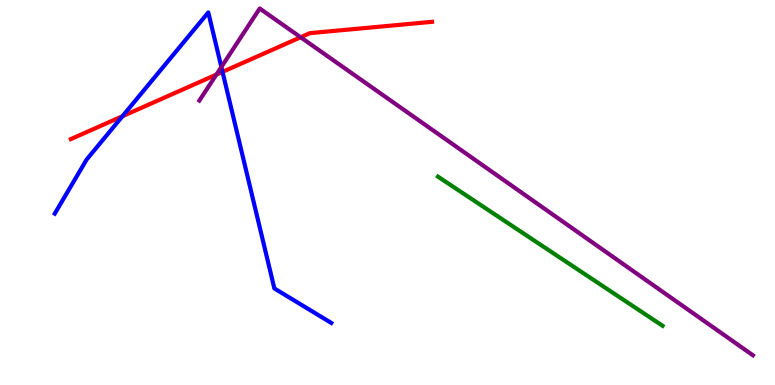[{'lines': ['blue', 'red'], 'intersections': [{'x': 1.58, 'y': 6.98}, {'x': 2.87, 'y': 8.13}]}, {'lines': ['green', 'red'], 'intersections': []}, {'lines': ['purple', 'red'], 'intersections': [{'x': 2.79, 'y': 8.06}, {'x': 3.88, 'y': 9.03}]}, {'lines': ['blue', 'green'], 'intersections': []}, {'lines': ['blue', 'purple'], 'intersections': [{'x': 2.86, 'y': 8.26}]}, {'lines': ['green', 'purple'], 'intersections': []}]